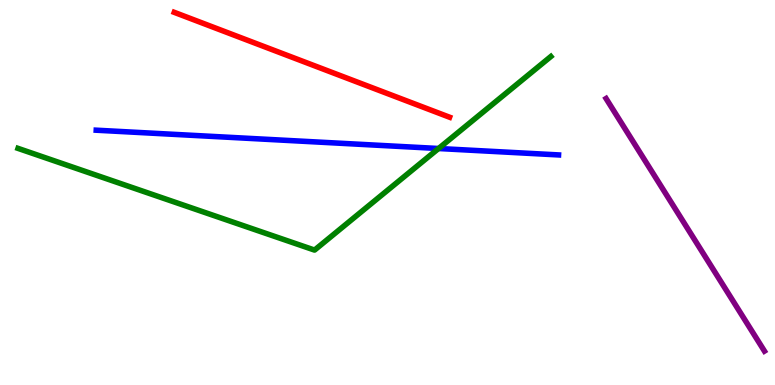[{'lines': ['blue', 'red'], 'intersections': []}, {'lines': ['green', 'red'], 'intersections': []}, {'lines': ['purple', 'red'], 'intersections': []}, {'lines': ['blue', 'green'], 'intersections': [{'x': 5.66, 'y': 6.14}]}, {'lines': ['blue', 'purple'], 'intersections': []}, {'lines': ['green', 'purple'], 'intersections': []}]